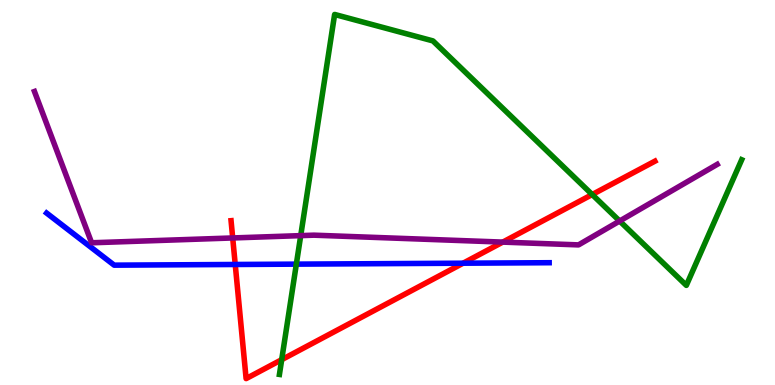[{'lines': ['blue', 'red'], 'intersections': [{'x': 3.04, 'y': 3.13}, {'x': 5.98, 'y': 3.16}]}, {'lines': ['green', 'red'], 'intersections': [{'x': 3.63, 'y': 0.658}, {'x': 7.64, 'y': 4.95}]}, {'lines': ['purple', 'red'], 'intersections': [{'x': 3.0, 'y': 3.82}, {'x': 6.49, 'y': 3.71}]}, {'lines': ['blue', 'green'], 'intersections': [{'x': 3.82, 'y': 3.14}]}, {'lines': ['blue', 'purple'], 'intersections': []}, {'lines': ['green', 'purple'], 'intersections': [{'x': 3.88, 'y': 3.88}, {'x': 8.0, 'y': 4.26}]}]